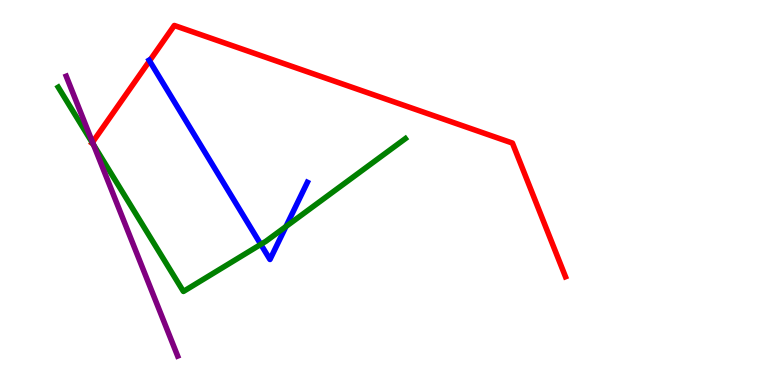[{'lines': ['blue', 'red'], 'intersections': [{'x': 1.93, 'y': 8.42}]}, {'lines': ['green', 'red'], 'intersections': [{'x': 1.19, 'y': 6.29}]}, {'lines': ['purple', 'red'], 'intersections': [{'x': 1.19, 'y': 6.3}]}, {'lines': ['blue', 'green'], 'intersections': [{'x': 3.37, 'y': 3.65}, {'x': 3.69, 'y': 4.12}]}, {'lines': ['blue', 'purple'], 'intersections': []}, {'lines': ['green', 'purple'], 'intersections': [{'x': 1.21, 'y': 6.24}]}]